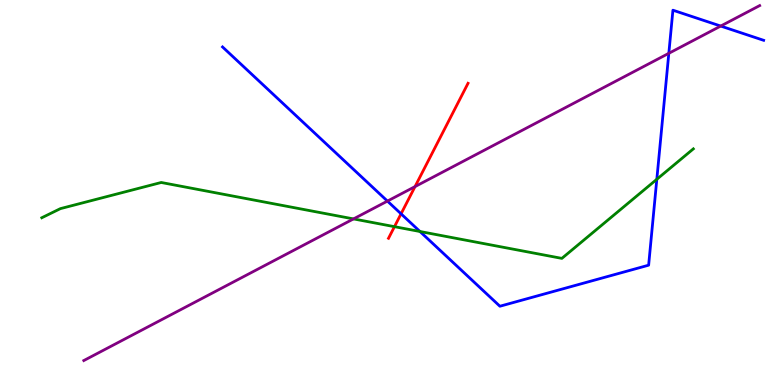[{'lines': ['blue', 'red'], 'intersections': [{'x': 5.17, 'y': 4.45}]}, {'lines': ['green', 'red'], 'intersections': [{'x': 5.09, 'y': 4.11}]}, {'lines': ['purple', 'red'], 'intersections': [{'x': 5.36, 'y': 5.15}]}, {'lines': ['blue', 'green'], 'intersections': [{'x': 5.42, 'y': 3.99}, {'x': 8.48, 'y': 5.34}]}, {'lines': ['blue', 'purple'], 'intersections': [{'x': 5.0, 'y': 4.78}, {'x': 8.63, 'y': 8.62}, {'x': 9.3, 'y': 9.32}]}, {'lines': ['green', 'purple'], 'intersections': [{'x': 4.56, 'y': 4.31}]}]